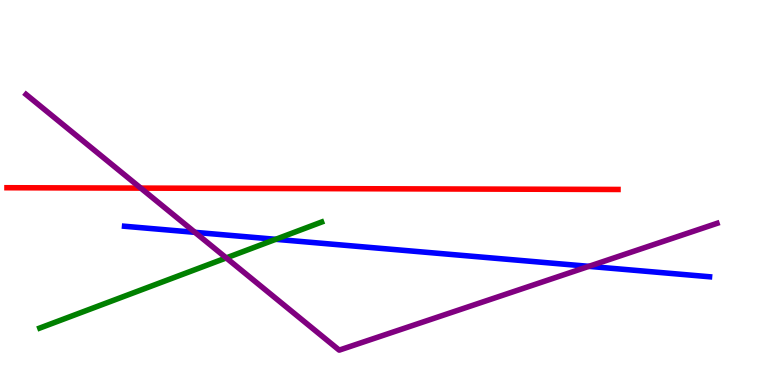[{'lines': ['blue', 'red'], 'intersections': []}, {'lines': ['green', 'red'], 'intersections': []}, {'lines': ['purple', 'red'], 'intersections': [{'x': 1.82, 'y': 5.11}]}, {'lines': ['blue', 'green'], 'intersections': [{'x': 3.56, 'y': 3.78}]}, {'lines': ['blue', 'purple'], 'intersections': [{'x': 2.52, 'y': 3.97}, {'x': 7.6, 'y': 3.08}]}, {'lines': ['green', 'purple'], 'intersections': [{'x': 2.92, 'y': 3.3}]}]